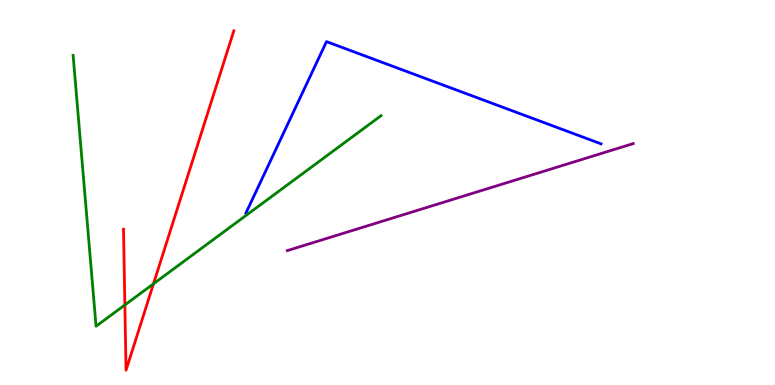[{'lines': ['blue', 'red'], 'intersections': []}, {'lines': ['green', 'red'], 'intersections': [{'x': 1.61, 'y': 2.08}, {'x': 1.98, 'y': 2.63}]}, {'lines': ['purple', 'red'], 'intersections': []}, {'lines': ['blue', 'green'], 'intersections': []}, {'lines': ['blue', 'purple'], 'intersections': []}, {'lines': ['green', 'purple'], 'intersections': []}]